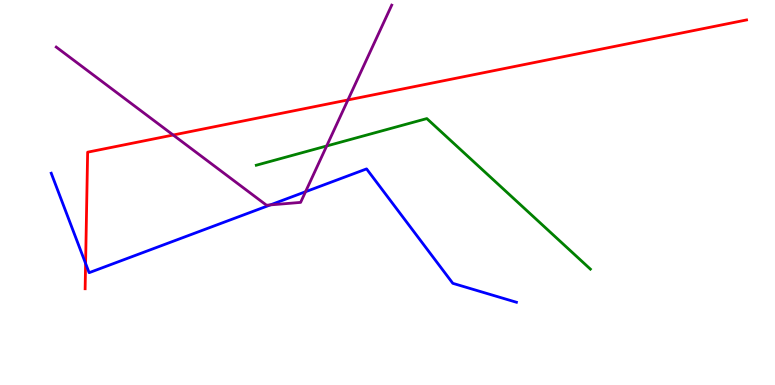[{'lines': ['blue', 'red'], 'intersections': [{'x': 1.1, 'y': 3.16}]}, {'lines': ['green', 'red'], 'intersections': []}, {'lines': ['purple', 'red'], 'intersections': [{'x': 2.23, 'y': 6.49}, {'x': 4.49, 'y': 7.4}]}, {'lines': ['blue', 'green'], 'intersections': []}, {'lines': ['blue', 'purple'], 'intersections': [{'x': 3.49, 'y': 4.68}, {'x': 3.94, 'y': 5.02}]}, {'lines': ['green', 'purple'], 'intersections': [{'x': 4.22, 'y': 6.21}]}]